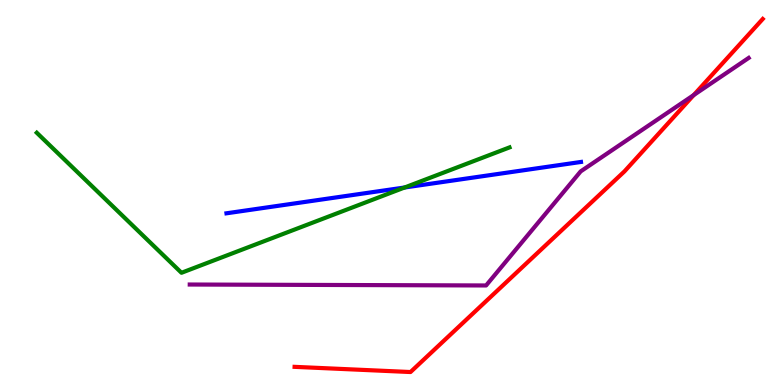[{'lines': ['blue', 'red'], 'intersections': []}, {'lines': ['green', 'red'], 'intersections': []}, {'lines': ['purple', 'red'], 'intersections': [{'x': 8.95, 'y': 7.53}]}, {'lines': ['blue', 'green'], 'intersections': [{'x': 5.22, 'y': 5.13}]}, {'lines': ['blue', 'purple'], 'intersections': []}, {'lines': ['green', 'purple'], 'intersections': []}]